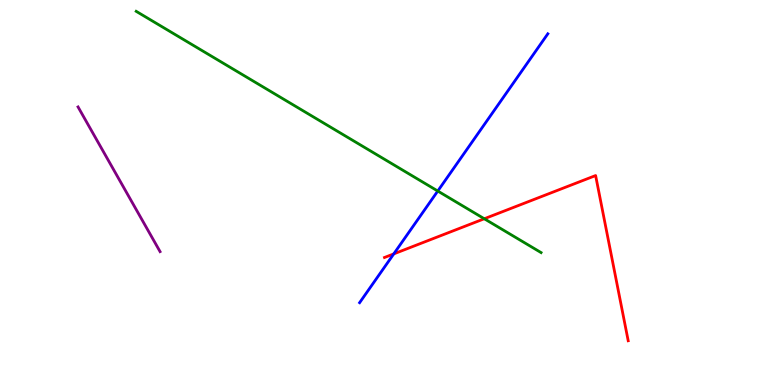[{'lines': ['blue', 'red'], 'intersections': [{'x': 5.08, 'y': 3.41}]}, {'lines': ['green', 'red'], 'intersections': [{'x': 6.25, 'y': 4.32}]}, {'lines': ['purple', 'red'], 'intersections': []}, {'lines': ['blue', 'green'], 'intersections': [{'x': 5.65, 'y': 5.04}]}, {'lines': ['blue', 'purple'], 'intersections': []}, {'lines': ['green', 'purple'], 'intersections': []}]